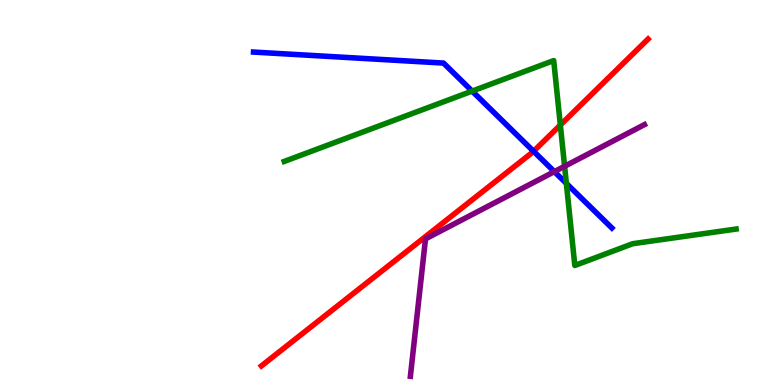[{'lines': ['blue', 'red'], 'intersections': [{'x': 6.88, 'y': 6.07}]}, {'lines': ['green', 'red'], 'intersections': [{'x': 7.23, 'y': 6.75}]}, {'lines': ['purple', 'red'], 'intersections': []}, {'lines': ['blue', 'green'], 'intersections': [{'x': 6.09, 'y': 7.63}, {'x': 7.31, 'y': 5.24}]}, {'lines': ['blue', 'purple'], 'intersections': [{'x': 7.15, 'y': 5.54}]}, {'lines': ['green', 'purple'], 'intersections': [{'x': 7.29, 'y': 5.68}]}]